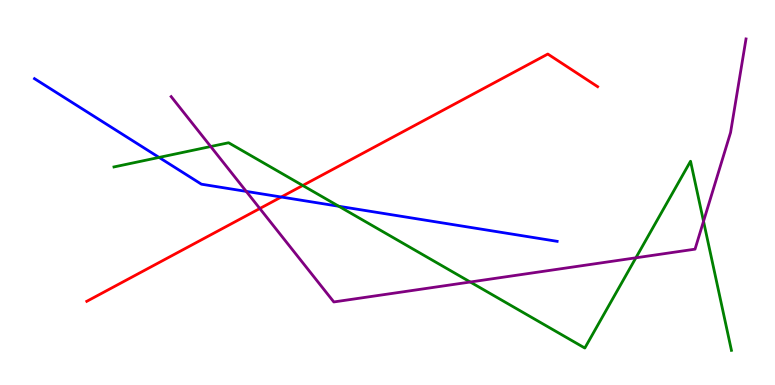[{'lines': ['blue', 'red'], 'intersections': [{'x': 3.63, 'y': 4.88}]}, {'lines': ['green', 'red'], 'intersections': [{'x': 3.91, 'y': 5.18}]}, {'lines': ['purple', 'red'], 'intersections': [{'x': 3.35, 'y': 4.58}]}, {'lines': ['blue', 'green'], 'intersections': [{'x': 2.05, 'y': 5.91}, {'x': 4.37, 'y': 4.64}]}, {'lines': ['blue', 'purple'], 'intersections': [{'x': 3.18, 'y': 5.03}]}, {'lines': ['green', 'purple'], 'intersections': [{'x': 2.72, 'y': 6.19}, {'x': 6.07, 'y': 2.67}, {'x': 8.2, 'y': 3.3}, {'x': 9.08, 'y': 4.25}]}]